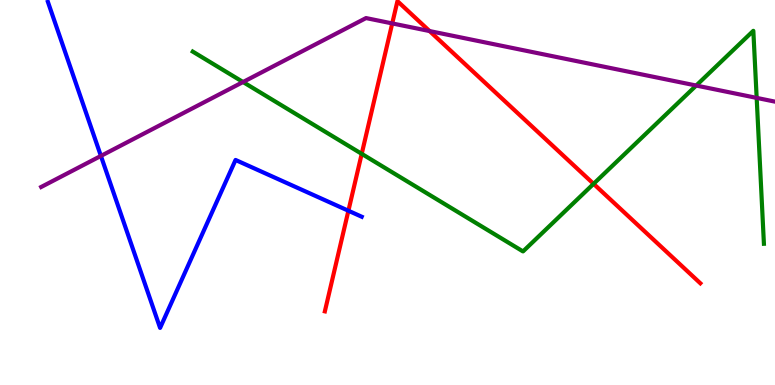[{'lines': ['blue', 'red'], 'intersections': [{'x': 4.5, 'y': 4.53}]}, {'lines': ['green', 'red'], 'intersections': [{'x': 4.67, 'y': 6.0}, {'x': 7.66, 'y': 5.23}]}, {'lines': ['purple', 'red'], 'intersections': [{'x': 5.06, 'y': 9.39}, {'x': 5.54, 'y': 9.19}]}, {'lines': ['blue', 'green'], 'intersections': []}, {'lines': ['blue', 'purple'], 'intersections': [{'x': 1.3, 'y': 5.95}]}, {'lines': ['green', 'purple'], 'intersections': [{'x': 3.14, 'y': 7.87}, {'x': 8.98, 'y': 7.78}, {'x': 9.76, 'y': 7.46}]}]